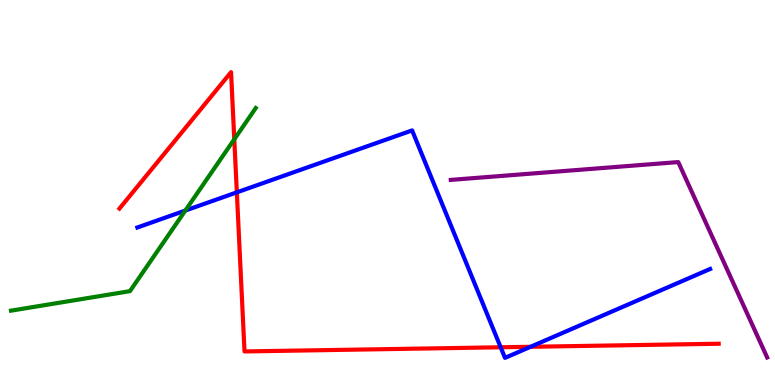[{'lines': ['blue', 'red'], 'intersections': [{'x': 3.06, 'y': 5.0}, {'x': 6.46, 'y': 0.98}, {'x': 6.85, 'y': 0.992}]}, {'lines': ['green', 'red'], 'intersections': [{'x': 3.02, 'y': 6.38}]}, {'lines': ['purple', 'red'], 'intersections': []}, {'lines': ['blue', 'green'], 'intersections': [{'x': 2.39, 'y': 4.53}]}, {'lines': ['blue', 'purple'], 'intersections': []}, {'lines': ['green', 'purple'], 'intersections': []}]